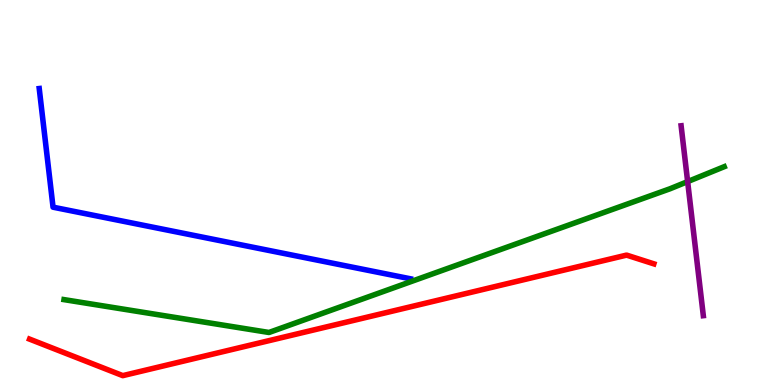[{'lines': ['blue', 'red'], 'intersections': []}, {'lines': ['green', 'red'], 'intersections': []}, {'lines': ['purple', 'red'], 'intersections': []}, {'lines': ['blue', 'green'], 'intersections': []}, {'lines': ['blue', 'purple'], 'intersections': []}, {'lines': ['green', 'purple'], 'intersections': [{'x': 8.87, 'y': 5.28}]}]